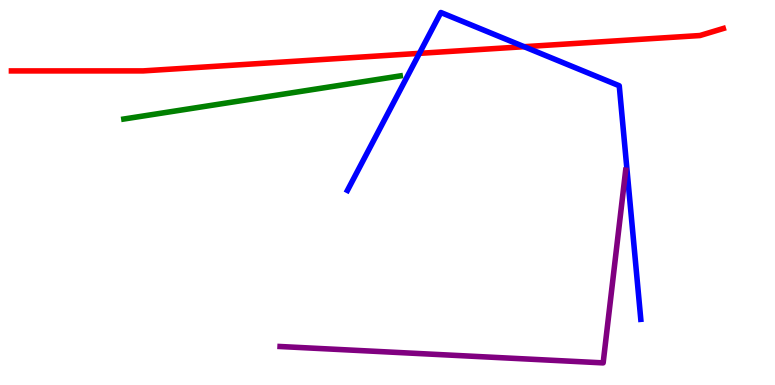[{'lines': ['blue', 'red'], 'intersections': [{'x': 5.41, 'y': 8.61}, {'x': 6.76, 'y': 8.79}]}, {'lines': ['green', 'red'], 'intersections': []}, {'lines': ['purple', 'red'], 'intersections': []}, {'lines': ['blue', 'green'], 'intersections': []}, {'lines': ['blue', 'purple'], 'intersections': []}, {'lines': ['green', 'purple'], 'intersections': []}]